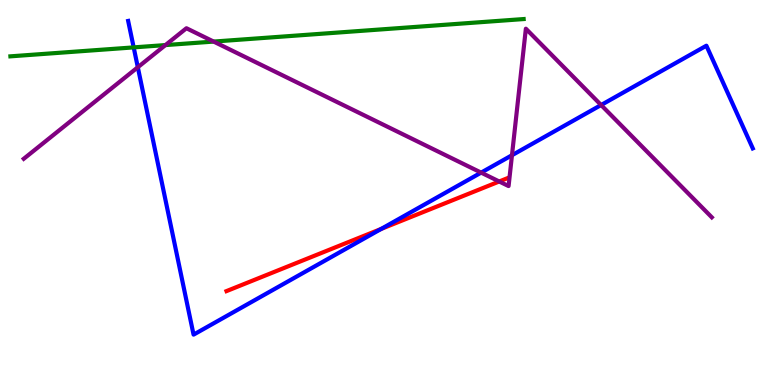[{'lines': ['blue', 'red'], 'intersections': [{'x': 4.92, 'y': 4.05}]}, {'lines': ['green', 'red'], 'intersections': []}, {'lines': ['purple', 'red'], 'intersections': [{'x': 6.44, 'y': 5.29}]}, {'lines': ['blue', 'green'], 'intersections': [{'x': 1.72, 'y': 8.77}]}, {'lines': ['blue', 'purple'], 'intersections': [{'x': 1.78, 'y': 8.25}, {'x': 6.21, 'y': 5.52}, {'x': 6.61, 'y': 5.97}, {'x': 7.76, 'y': 7.27}]}, {'lines': ['green', 'purple'], 'intersections': [{'x': 2.13, 'y': 8.83}, {'x': 2.76, 'y': 8.92}]}]